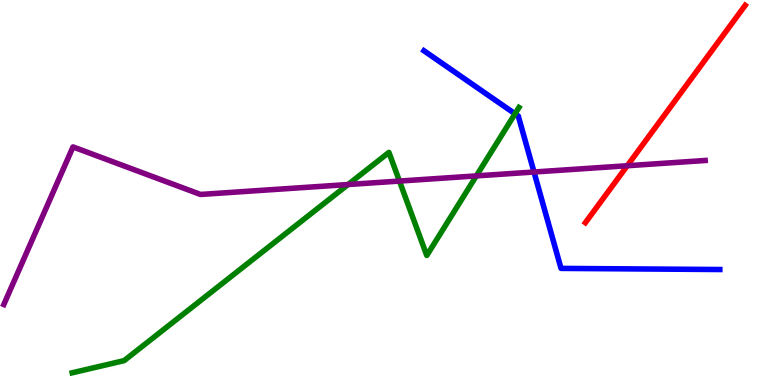[{'lines': ['blue', 'red'], 'intersections': []}, {'lines': ['green', 'red'], 'intersections': []}, {'lines': ['purple', 'red'], 'intersections': [{'x': 8.09, 'y': 5.7}]}, {'lines': ['blue', 'green'], 'intersections': [{'x': 6.65, 'y': 7.04}]}, {'lines': ['blue', 'purple'], 'intersections': [{'x': 6.89, 'y': 5.53}]}, {'lines': ['green', 'purple'], 'intersections': [{'x': 4.49, 'y': 5.21}, {'x': 5.15, 'y': 5.3}, {'x': 6.15, 'y': 5.43}]}]